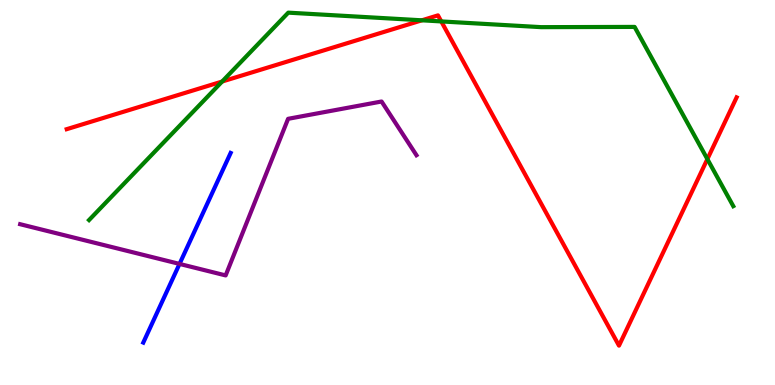[{'lines': ['blue', 'red'], 'intersections': []}, {'lines': ['green', 'red'], 'intersections': [{'x': 2.87, 'y': 7.88}, {'x': 5.44, 'y': 9.47}, {'x': 5.69, 'y': 9.44}, {'x': 9.13, 'y': 5.87}]}, {'lines': ['purple', 'red'], 'intersections': []}, {'lines': ['blue', 'green'], 'intersections': []}, {'lines': ['blue', 'purple'], 'intersections': [{'x': 2.32, 'y': 3.14}]}, {'lines': ['green', 'purple'], 'intersections': []}]